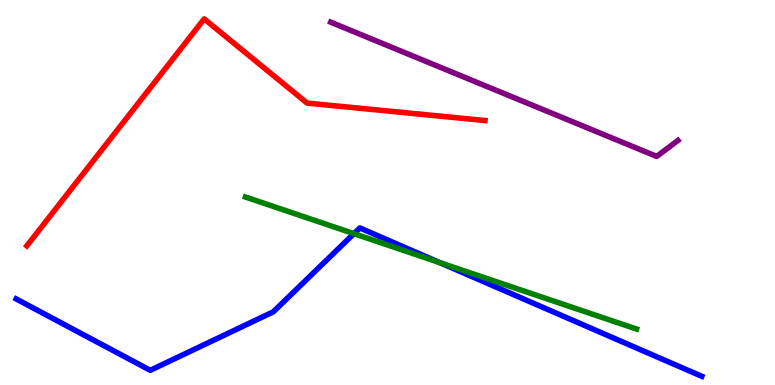[{'lines': ['blue', 'red'], 'intersections': []}, {'lines': ['green', 'red'], 'intersections': []}, {'lines': ['purple', 'red'], 'intersections': []}, {'lines': ['blue', 'green'], 'intersections': [{'x': 4.57, 'y': 3.93}, {'x': 5.67, 'y': 3.18}]}, {'lines': ['blue', 'purple'], 'intersections': []}, {'lines': ['green', 'purple'], 'intersections': []}]